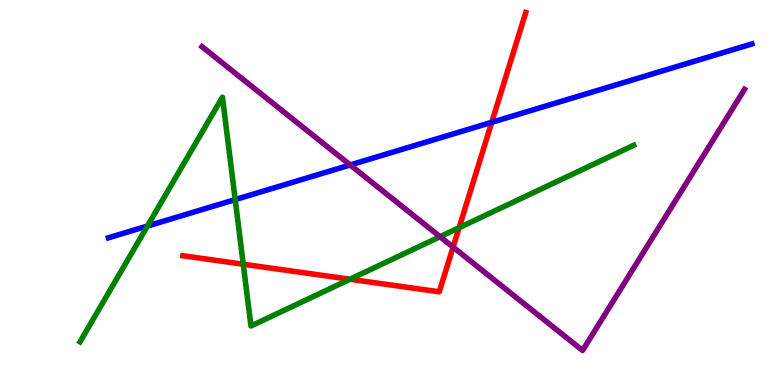[{'lines': ['blue', 'red'], 'intersections': [{'x': 6.35, 'y': 6.82}]}, {'lines': ['green', 'red'], 'intersections': [{'x': 3.14, 'y': 3.14}, {'x': 4.52, 'y': 2.75}, {'x': 5.92, 'y': 4.09}]}, {'lines': ['purple', 'red'], 'intersections': [{'x': 5.85, 'y': 3.58}]}, {'lines': ['blue', 'green'], 'intersections': [{'x': 1.9, 'y': 4.13}, {'x': 3.03, 'y': 4.82}]}, {'lines': ['blue', 'purple'], 'intersections': [{'x': 4.52, 'y': 5.72}]}, {'lines': ['green', 'purple'], 'intersections': [{'x': 5.68, 'y': 3.85}]}]